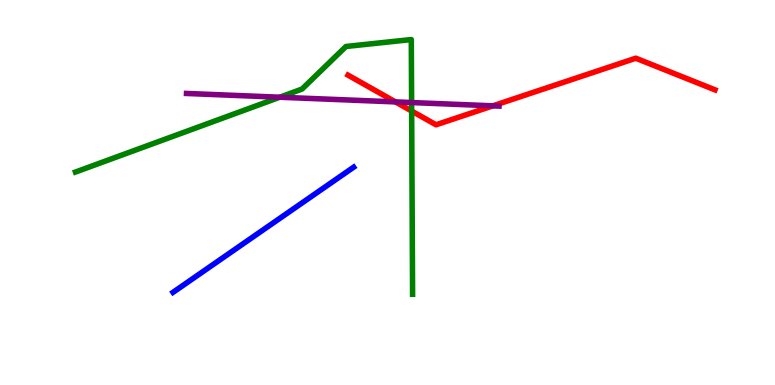[{'lines': ['blue', 'red'], 'intersections': []}, {'lines': ['green', 'red'], 'intersections': [{'x': 5.31, 'y': 7.12}]}, {'lines': ['purple', 'red'], 'intersections': [{'x': 5.1, 'y': 7.35}, {'x': 6.36, 'y': 7.25}]}, {'lines': ['blue', 'green'], 'intersections': []}, {'lines': ['blue', 'purple'], 'intersections': []}, {'lines': ['green', 'purple'], 'intersections': [{'x': 3.61, 'y': 7.47}, {'x': 5.31, 'y': 7.34}]}]